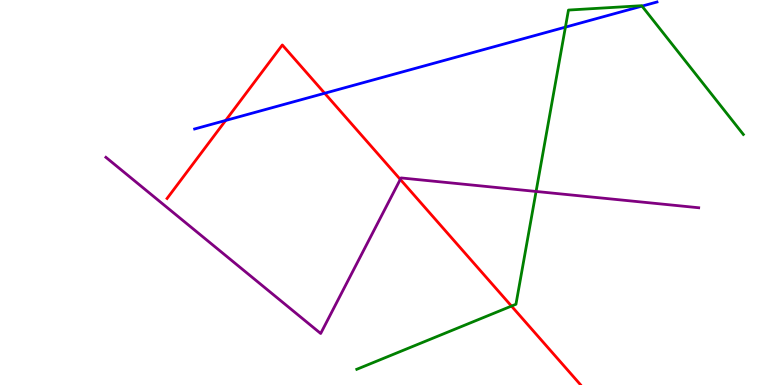[{'lines': ['blue', 'red'], 'intersections': [{'x': 2.91, 'y': 6.87}, {'x': 4.19, 'y': 7.58}]}, {'lines': ['green', 'red'], 'intersections': [{'x': 6.6, 'y': 2.05}]}, {'lines': ['purple', 'red'], 'intersections': [{'x': 5.17, 'y': 5.34}]}, {'lines': ['blue', 'green'], 'intersections': [{'x': 7.3, 'y': 9.29}, {'x': 8.28, 'y': 9.84}]}, {'lines': ['blue', 'purple'], 'intersections': []}, {'lines': ['green', 'purple'], 'intersections': [{'x': 6.92, 'y': 5.03}]}]